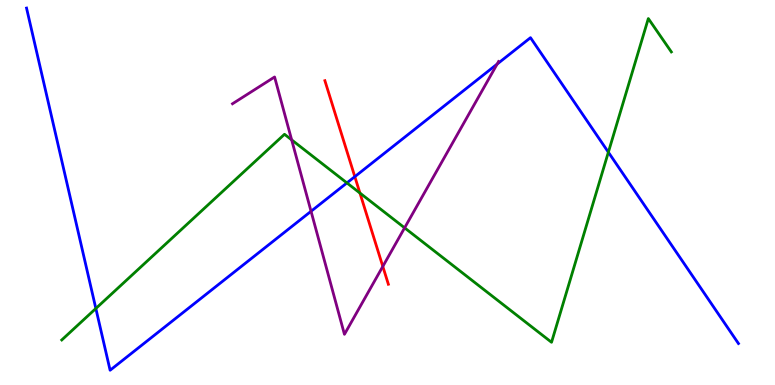[{'lines': ['blue', 'red'], 'intersections': [{'x': 4.58, 'y': 5.41}]}, {'lines': ['green', 'red'], 'intersections': [{'x': 4.64, 'y': 4.99}]}, {'lines': ['purple', 'red'], 'intersections': [{'x': 4.94, 'y': 3.08}]}, {'lines': ['blue', 'green'], 'intersections': [{'x': 1.24, 'y': 1.99}, {'x': 4.48, 'y': 5.25}, {'x': 7.85, 'y': 6.05}]}, {'lines': ['blue', 'purple'], 'intersections': [{'x': 4.01, 'y': 4.51}, {'x': 6.41, 'y': 8.34}]}, {'lines': ['green', 'purple'], 'intersections': [{'x': 3.76, 'y': 6.37}, {'x': 5.22, 'y': 4.08}]}]